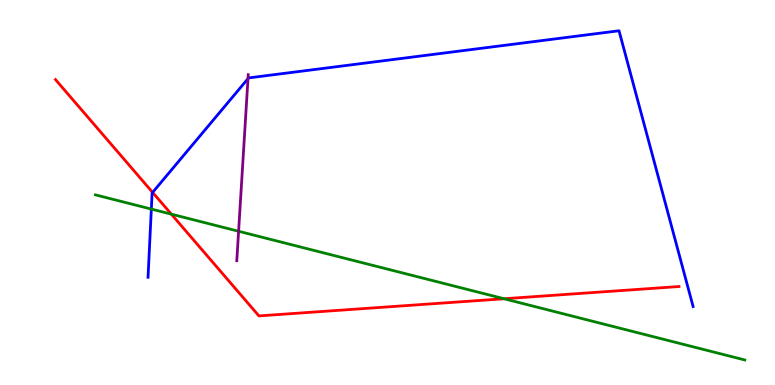[{'lines': ['blue', 'red'], 'intersections': [{'x': 1.97, 'y': 5.0}]}, {'lines': ['green', 'red'], 'intersections': [{'x': 2.21, 'y': 4.44}, {'x': 6.5, 'y': 2.24}]}, {'lines': ['purple', 'red'], 'intersections': []}, {'lines': ['blue', 'green'], 'intersections': [{'x': 1.95, 'y': 4.57}]}, {'lines': ['blue', 'purple'], 'intersections': [{'x': 3.2, 'y': 7.96}]}, {'lines': ['green', 'purple'], 'intersections': [{'x': 3.08, 'y': 3.99}]}]